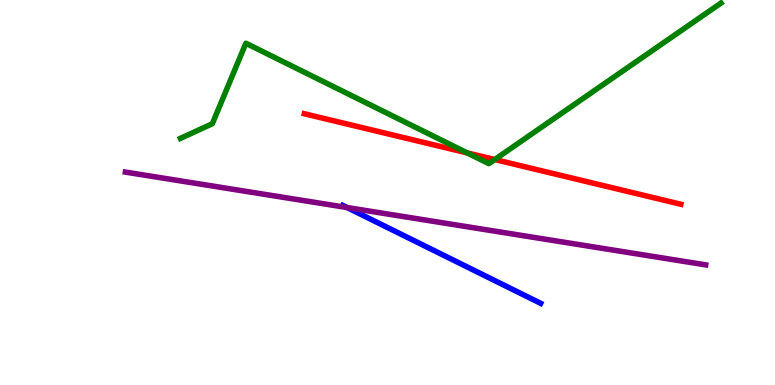[{'lines': ['blue', 'red'], 'intersections': []}, {'lines': ['green', 'red'], 'intersections': [{'x': 6.03, 'y': 6.03}, {'x': 6.38, 'y': 5.86}]}, {'lines': ['purple', 'red'], 'intersections': []}, {'lines': ['blue', 'green'], 'intersections': []}, {'lines': ['blue', 'purple'], 'intersections': [{'x': 4.48, 'y': 4.61}]}, {'lines': ['green', 'purple'], 'intersections': []}]